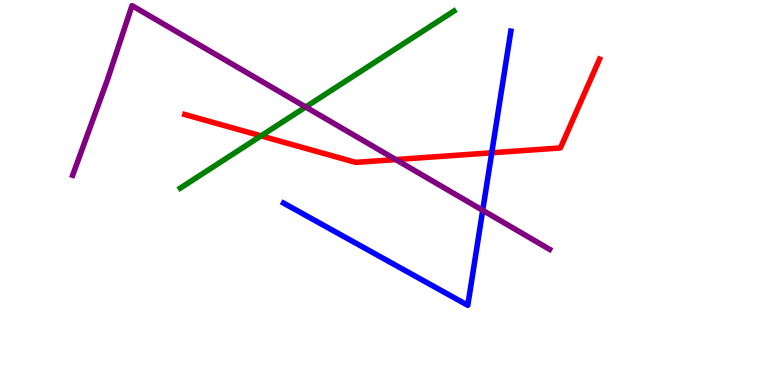[{'lines': ['blue', 'red'], 'intersections': [{'x': 6.35, 'y': 6.03}]}, {'lines': ['green', 'red'], 'intersections': [{'x': 3.37, 'y': 6.47}]}, {'lines': ['purple', 'red'], 'intersections': [{'x': 5.11, 'y': 5.86}]}, {'lines': ['blue', 'green'], 'intersections': []}, {'lines': ['blue', 'purple'], 'intersections': [{'x': 6.23, 'y': 4.54}]}, {'lines': ['green', 'purple'], 'intersections': [{'x': 3.94, 'y': 7.22}]}]